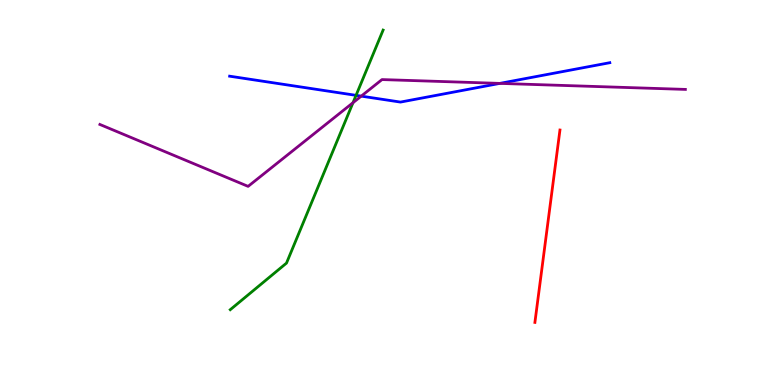[{'lines': ['blue', 'red'], 'intersections': []}, {'lines': ['green', 'red'], 'intersections': []}, {'lines': ['purple', 'red'], 'intersections': []}, {'lines': ['blue', 'green'], 'intersections': [{'x': 4.59, 'y': 7.52}]}, {'lines': ['blue', 'purple'], 'intersections': [{'x': 4.66, 'y': 7.5}, {'x': 6.45, 'y': 7.83}]}, {'lines': ['green', 'purple'], 'intersections': [{'x': 4.55, 'y': 7.33}]}]